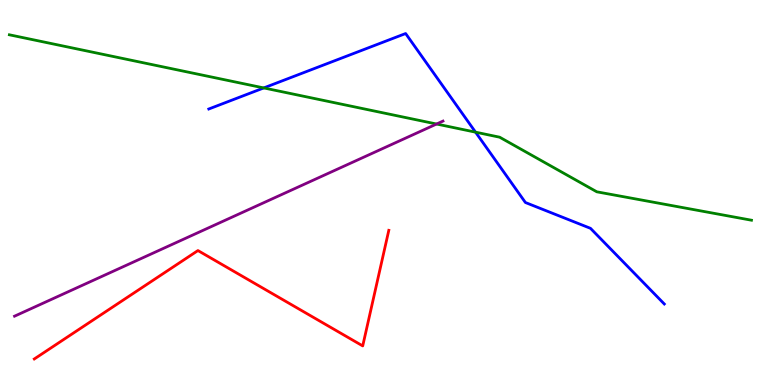[{'lines': ['blue', 'red'], 'intersections': []}, {'lines': ['green', 'red'], 'intersections': []}, {'lines': ['purple', 'red'], 'intersections': []}, {'lines': ['blue', 'green'], 'intersections': [{'x': 3.4, 'y': 7.72}, {'x': 6.14, 'y': 6.57}]}, {'lines': ['blue', 'purple'], 'intersections': []}, {'lines': ['green', 'purple'], 'intersections': [{'x': 5.63, 'y': 6.78}]}]